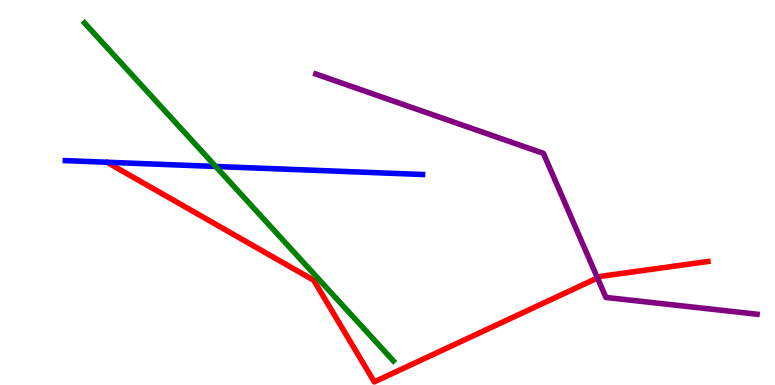[{'lines': ['blue', 'red'], 'intersections': []}, {'lines': ['green', 'red'], 'intersections': []}, {'lines': ['purple', 'red'], 'intersections': [{'x': 7.71, 'y': 2.78}]}, {'lines': ['blue', 'green'], 'intersections': [{'x': 2.78, 'y': 5.68}]}, {'lines': ['blue', 'purple'], 'intersections': []}, {'lines': ['green', 'purple'], 'intersections': []}]